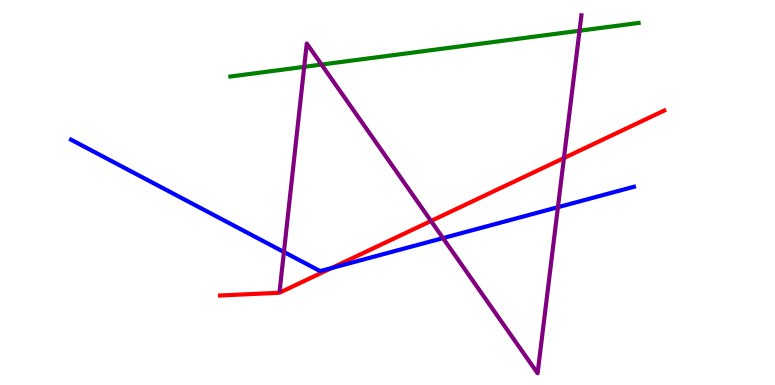[{'lines': ['blue', 'red'], 'intersections': [{'x': 4.28, 'y': 3.04}]}, {'lines': ['green', 'red'], 'intersections': []}, {'lines': ['purple', 'red'], 'intersections': [{'x': 5.56, 'y': 4.26}, {'x': 7.28, 'y': 5.9}]}, {'lines': ['blue', 'green'], 'intersections': []}, {'lines': ['blue', 'purple'], 'intersections': [{'x': 3.66, 'y': 3.45}, {'x': 5.72, 'y': 3.82}, {'x': 7.2, 'y': 4.62}]}, {'lines': ['green', 'purple'], 'intersections': [{'x': 3.93, 'y': 8.26}, {'x': 4.15, 'y': 8.32}, {'x': 7.48, 'y': 9.2}]}]